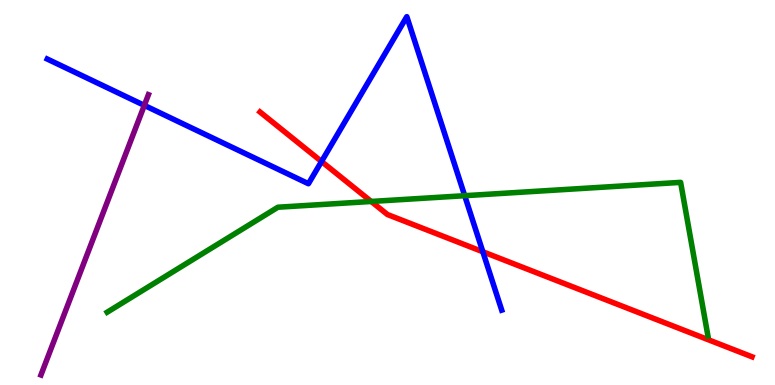[{'lines': ['blue', 'red'], 'intersections': [{'x': 4.15, 'y': 5.81}, {'x': 6.23, 'y': 3.46}]}, {'lines': ['green', 'red'], 'intersections': [{'x': 4.79, 'y': 4.77}]}, {'lines': ['purple', 'red'], 'intersections': []}, {'lines': ['blue', 'green'], 'intersections': [{'x': 6.0, 'y': 4.92}]}, {'lines': ['blue', 'purple'], 'intersections': [{'x': 1.86, 'y': 7.26}]}, {'lines': ['green', 'purple'], 'intersections': []}]